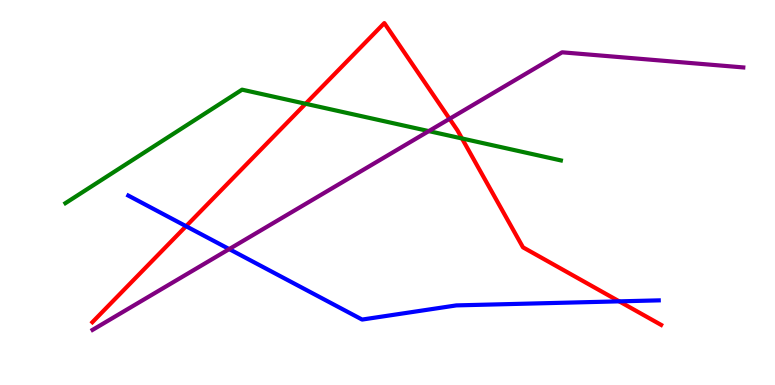[{'lines': ['blue', 'red'], 'intersections': [{'x': 2.4, 'y': 4.12}, {'x': 7.99, 'y': 2.17}]}, {'lines': ['green', 'red'], 'intersections': [{'x': 3.94, 'y': 7.3}, {'x': 5.96, 'y': 6.4}]}, {'lines': ['purple', 'red'], 'intersections': [{'x': 5.8, 'y': 6.91}]}, {'lines': ['blue', 'green'], 'intersections': []}, {'lines': ['blue', 'purple'], 'intersections': [{'x': 2.96, 'y': 3.53}]}, {'lines': ['green', 'purple'], 'intersections': [{'x': 5.53, 'y': 6.59}]}]